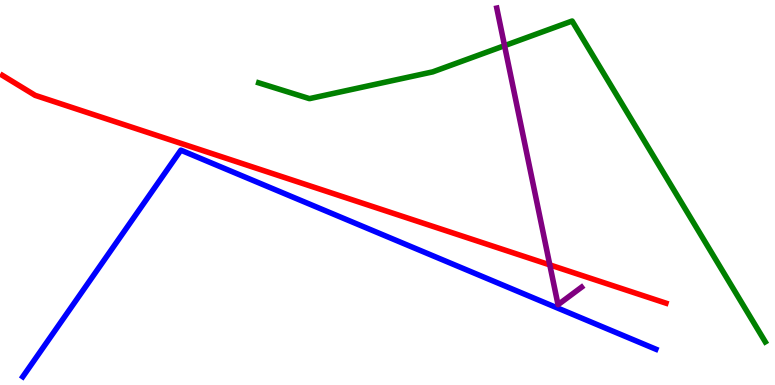[{'lines': ['blue', 'red'], 'intersections': []}, {'lines': ['green', 'red'], 'intersections': []}, {'lines': ['purple', 'red'], 'intersections': [{'x': 7.09, 'y': 3.12}]}, {'lines': ['blue', 'green'], 'intersections': []}, {'lines': ['blue', 'purple'], 'intersections': []}, {'lines': ['green', 'purple'], 'intersections': [{'x': 6.51, 'y': 8.81}]}]